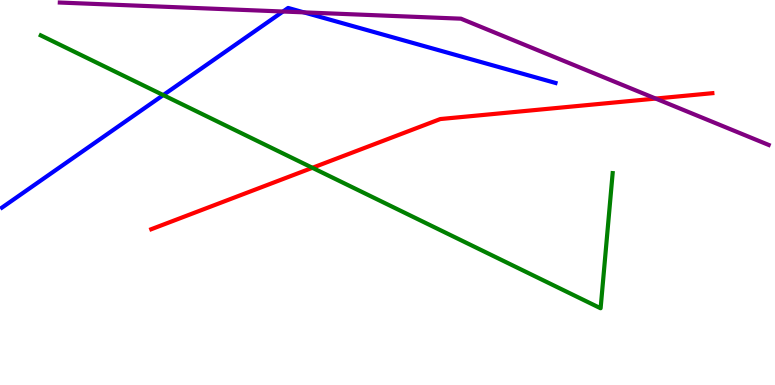[{'lines': ['blue', 'red'], 'intersections': []}, {'lines': ['green', 'red'], 'intersections': [{'x': 4.03, 'y': 5.64}]}, {'lines': ['purple', 'red'], 'intersections': [{'x': 8.46, 'y': 7.44}]}, {'lines': ['blue', 'green'], 'intersections': [{'x': 2.11, 'y': 7.53}]}, {'lines': ['blue', 'purple'], 'intersections': [{'x': 3.65, 'y': 9.7}, {'x': 3.92, 'y': 9.68}]}, {'lines': ['green', 'purple'], 'intersections': []}]